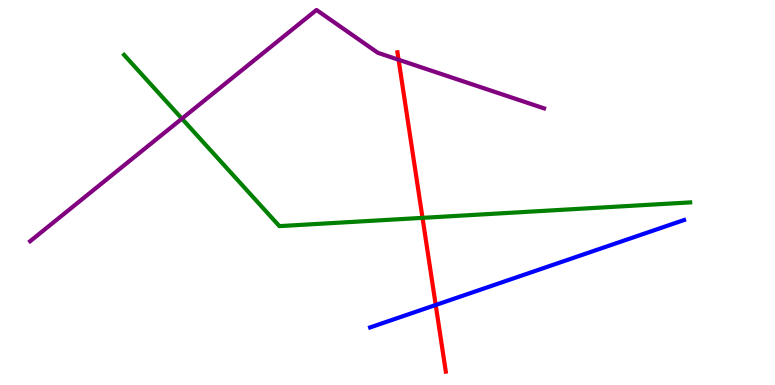[{'lines': ['blue', 'red'], 'intersections': [{'x': 5.62, 'y': 2.08}]}, {'lines': ['green', 'red'], 'intersections': [{'x': 5.45, 'y': 4.34}]}, {'lines': ['purple', 'red'], 'intersections': [{'x': 5.14, 'y': 8.45}]}, {'lines': ['blue', 'green'], 'intersections': []}, {'lines': ['blue', 'purple'], 'intersections': []}, {'lines': ['green', 'purple'], 'intersections': [{'x': 2.35, 'y': 6.92}]}]